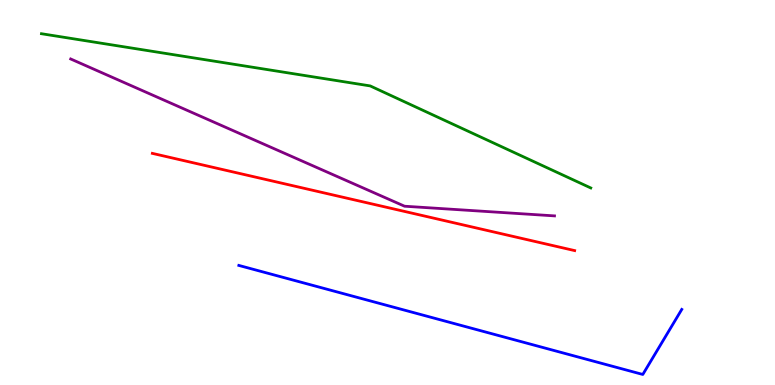[{'lines': ['blue', 'red'], 'intersections': []}, {'lines': ['green', 'red'], 'intersections': []}, {'lines': ['purple', 'red'], 'intersections': []}, {'lines': ['blue', 'green'], 'intersections': []}, {'lines': ['blue', 'purple'], 'intersections': []}, {'lines': ['green', 'purple'], 'intersections': []}]